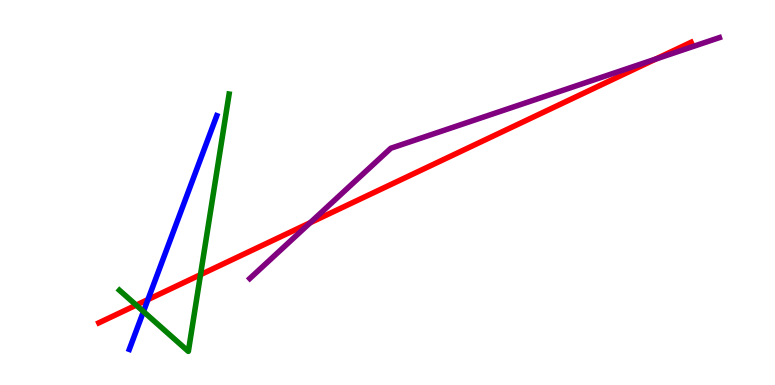[{'lines': ['blue', 'red'], 'intersections': [{'x': 1.91, 'y': 2.22}]}, {'lines': ['green', 'red'], 'intersections': [{'x': 1.76, 'y': 2.07}, {'x': 2.59, 'y': 2.87}]}, {'lines': ['purple', 'red'], 'intersections': [{'x': 4.0, 'y': 4.22}, {'x': 8.46, 'y': 8.47}]}, {'lines': ['blue', 'green'], 'intersections': [{'x': 1.85, 'y': 1.91}]}, {'lines': ['blue', 'purple'], 'intersections': []}, {'lines': ['green', 'purple'], 'intersections': []}]